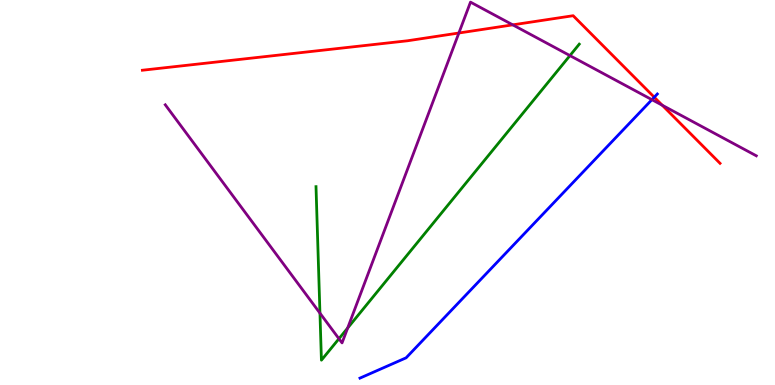[{'lines': ['blue', 'red'], 'intersections': [{'x': 8.44, 'y': 7.48}]}, {'lines': ['green', 'red'], 'intersections': []}, {'lines': ['purple', 'red'], 'intersections': [{'x': 5.92, 'y': 9.14}, {'x': 6.62, 'y': 9.35}, {'x': 8.54, 'y': 7.27}]}, {'lines': ['blue', 'green'], 'intersections': []}, {'lines': ['blue', 'purple'], 'intersections': [{'x': 8.41, 'y': 7.41}]}, {'lines': ['green', 'purple'], 'intersections': [{'x': 4.13, 'y': 1.87}, {'x': 4.37, 'y': 1.2}, {'x': 4.49, 'y': 1.48}, {'x': 7.35, 'y': 8.56}]}]